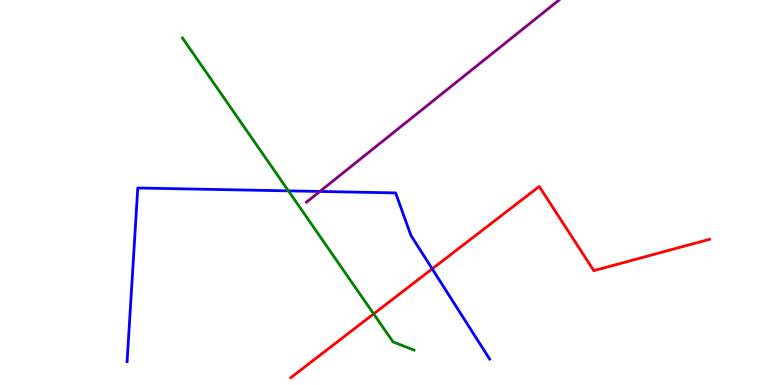[{'lines': ['blue', 'red'], 'intersections': [{'x': 5.58, 'y': 3.02}]}, {'lines': ['green', 'red'], 'intersections': [{'x': 4.82, 'y': 1.85}]}, {'lines': ['purple', 'red'], 'intersections': []}, {'lines': ['blue', 'green'], 'intersections': [{'x': 3.72, 'y': 5.04}]}, {'lines': ['blue', 'purple'], 'intersections': [{'x': 4.13, 'y': 5.03}]}, {'lines': ['green', 'purple'], 'intersections': []}]